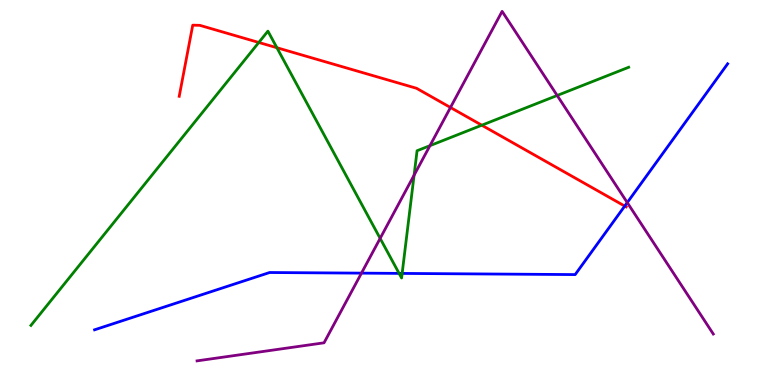[{'lines': ['blue', 'red'], 'intersections': [{'x': 8.06, 'y': 4.65}]}, {'lines': ['green', 'red'], 'intersections': [{'x': 3.34, 'y': 8.9}, {'x': 3.57, 'y': 8.76}, {'x': 6.22, 'y': 6.75}]}, {'lines': ['purple', 'red'], 'intersections': [{'x': 5.81, 'y': 7.21}]}, {'lines': ['blue', 'green'], 'intersections': [{'x': 5.15, 'y': 2.9}, {'x': 5.19, 'y': 2.9}]}, {'lines': ['blue', 'purple'], 'intersections': [{'x': 4.66, 'y': 2.91}, {'x': 8.09, 'y': 4.74}]}, {'lines': ['green', 'purple'], 'intersections': [{'x': 4.91, 'y': 3.81}, {'x': 5.34, 'y': 5.45}, {'x': 5.55, 'y': 6.22}, {'x': 7.19, 'y': 7.52}]}]